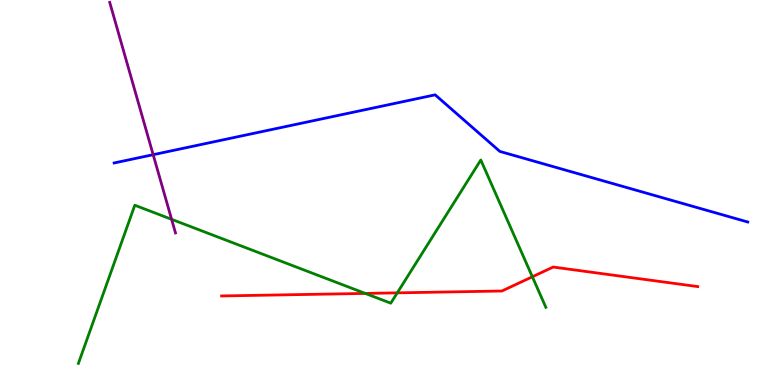[{'lines': ['blue', 'red'], 'intersections': []}, {'lines': ['green', 'red'], 'intersections': [{'x': 4.71, 'y': 2.38}, {'x': 5.13, 'y': 2.39}, {'x': 6.87, 'y': 2.81}]}, {'lines': ['purple', 'red'], 'intersections': []}, {'lines': ['blue', 'green'], 'intersections': []}, {'lines': ['blue', 'purple'], 'intersections': [{'x': 1.98, 'y': 5.98}]}, {'lines': ['green', 'purple'], 'intersections': [{'x': 2.21, 'y': 4.3}]}]